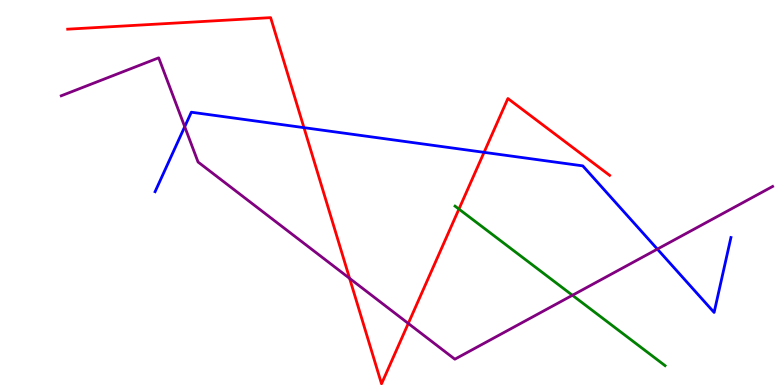[{'lines': ['blue', 'red'], 'intersections': [{'x': 3.92, 'y': 6.68}, {'x': 6.25, 'y': 6.04}]}, {'lines': ['green', 'red'], 'intersections': [{'x': 5.92, 'y': 4.57}]}, {'lines': ['purple', 'red'], 'intersections': [{'x': 4.51, 'y': 2.77}, {'x': 5.27, 'y': 1.6}]}, {'lines': ['blue', 'green'], 'intersections': []}, {'lines': ['blue', 'purple'], 'intersections': [{'x': 2.38, 'y': 6.71}, {'x': 8.48, 'y': 3.53}]}, {'lines': ['green', 'purple'], 'intersections': [{'x': 7.39, 'y': 2.33}]}]